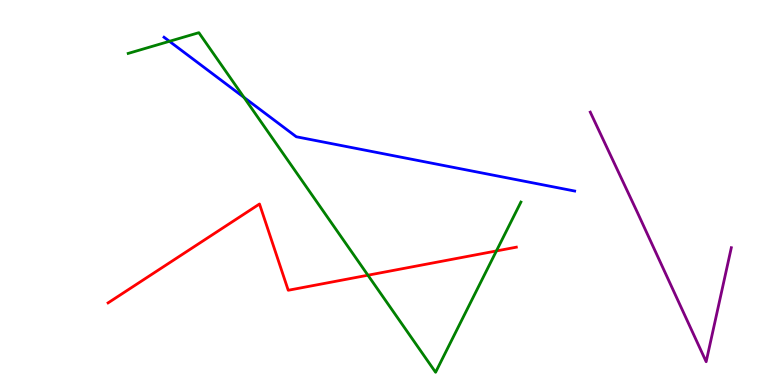[{'lines': ['blue', 'red'], 'intersections': []}, {'lines': ['green', 'red'], 'intersections': [{'x': 4.75, 'y': 2.85}, {'x': 6.41, 'y': 3.48}]}, {'lines': ['purple', 'red'], 'intersections': []}, {'lines': ['blue', 'green'], 'intersections': [{'x': 2.19, 'y': 8.93}, {'x': 3.15, 'y': 7.47}]}, {'lines': ['blue', 'purple'], 'intersections': []}, {'lines': ['green', 'purple'], 'intersections': []}]